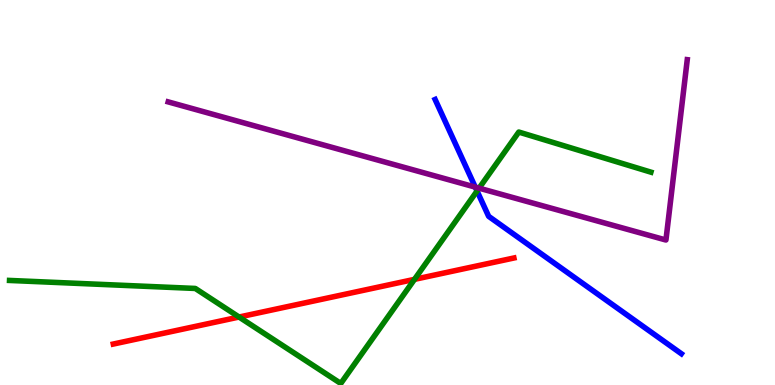[{'lines': ['blue', 'red'], 'intersections': []}, {'lines': ['green', 'red'], 'intersections': [{'x': 3.08, 'y': 1.77}, {'x': 5.35, 'y': 2.74}]}, {'lines': ['purple', 'red'], 'intersections': []}, {'lines': ['blue', 'green'], 'intersections': [{'x': 6.16, 'y': 5.04}]}, {'lines': ['blue', 'purple'], 'intersections': [{'x': 6.13, 'y': 5.14}]}, {'lines': ['green', 'purple'], 'intersections': [{'x': 6.18, 'y': 5.11}]}]